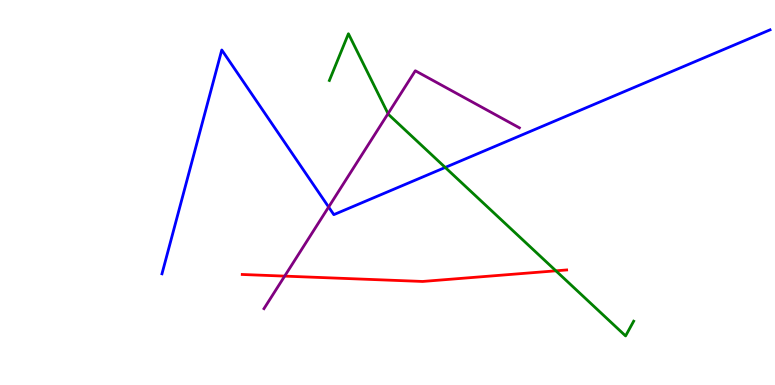[{'lines': ['blue', 'red'], 'intersections': []}, {'lines': ['green', 'red'], 'intersections': [{'x': 7.17, 'y': 2.97}]}, {'lines': ['purple', 'red'], 'intersections': [{'x': 3.67, 'y': 2.83}]}, {'lines': ['blue', 'green'], 'intersections': [{'x': 5.74, 'y': 5.65}]}, {'lines': ['blue', 'purple'], 'intersections': [{'x': 4.24, 'y': 4.62}]}, {'lines': ['green', 'purple'], 'intersections': [{'x': 5.01, 'y': 7.05}]}]